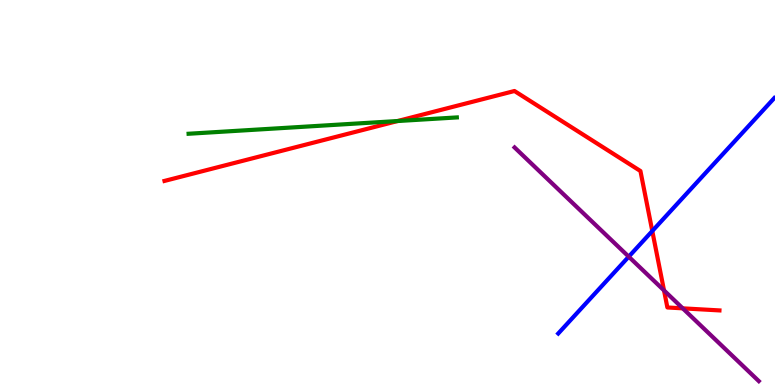[{'lines': ['blue', 'red'], 'intersections': [{'x': 8.42, 'y': 4.0}]}, {'lines': ['green', 'red'], 'intersections': [{'x': 5.13, 'y': 6.86}]}, {'lines': ['purple', 'red'], 'intersections': [{'x': 8.57, 'y': 2.46}, {'x': 8.81, 'y': 1.99}]}, {'lines': ['blue', 'green'], 'intersections': []}, {'lines': ['blue', 'purple'], 'intersections': [{'x': 8.11, 'y': 3.33}]}, {'lines': ['green', 'purple'], 'intersections': []}]